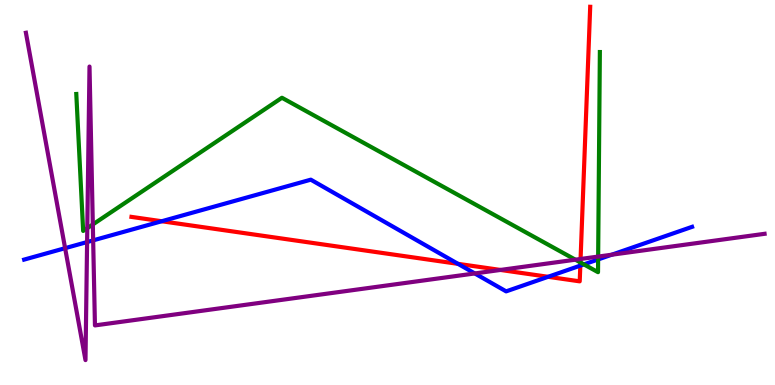[{'lines': ['blue', 'red'], 'intersections': [{'x': 2.09, 'y': 4.25}, {'x': 5.91, 'y': 3.15}, {'x': 7.07, 'y': 2.81}, {'x': 7.49, 'y': 3.1}]}, {'lines': ['green', 'red'], 'intersections': [{'x': 7.49, 'y': 3.18}]}, {'lines': ['purple', 'red'], 'intersections': [{'x': 6.46, 'y': 2.99}, {'x': 7.49, 'y': 3.27}]}, {'lines': ['blue', 'green'], 'intersections': [{'x': 7.53, 'y': 3.13}, {'x': 7.72, 'y': 3.26}]}, {'lines': ['blue', 'purple'], 'intersections': [{'x': 0.84, 'y': 3.55}, {'x': 1.12, 'y': 3.71}, {'x': 1.2, 'y': 3.76}, {'x': 6.13, 'y': 2.9}, {'x': 7.89, 'y': 3.38}]}, {'lines': ['green', 'purple'], 'intersections': [{'x': 1.13, 'y': 4.07}, {'x': 1.2, 'y': 4.17}, {'x': 7.42, 'y': 3.25}, {'x': 7.72, 'y': 3.34}]}]